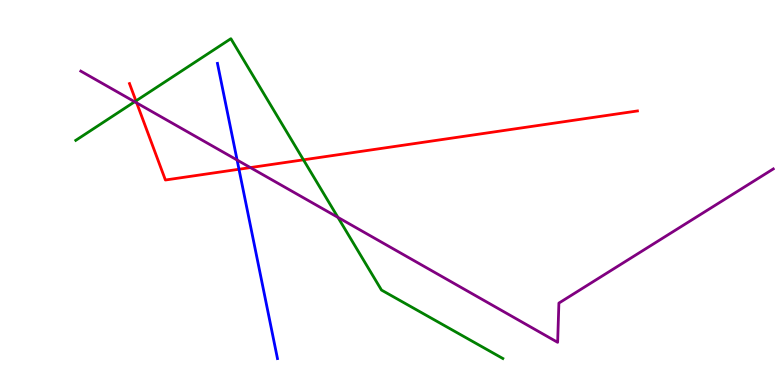[{'lines': ['blue', 'red'], 'intersections': [{'x': 3.08, 'y': 5.6}]}, {'lines': ['green', 'red'], 'intersections': [{'x': 1.75, 'y': 7.38}, {'x': 3.92, 'y': 5.85}]}, {'lines': ['purple', 'red'], 'intersections': [{'x': 1.76, 'y': 7.33}, {'x': 3.23, 'y': 5.65}]}, {'lines': ['blue', 'green'], 'intersections': []}, {'lines': ['blue', 'purple'], 'intersections': [{'x': 3.06, 'y': 5.84}]}, {'lines': ['green', 'purple'], 'intersections': [{'x': 1.74, 'y': 7.36}, {'x': 4.36, 'y': 4.35}]}]